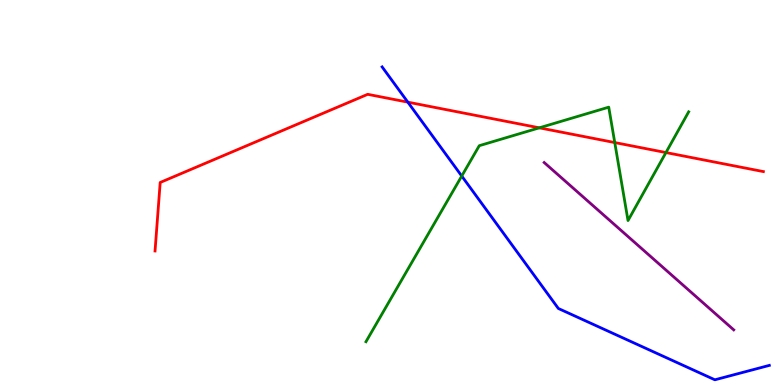[{'lines': ['blue', 'red'], 'intersections': [{'x': 5.26, 'y': 7.35}]}, {'lines': ['green', 'red'], 'intersections': [{'x': 6.96, 'y': 6.68}, {'x': 7.93, 'y': 6.3}, {'x': 8.59, 'y': 6.04}]}, {'lines': ['purple', 'red'], 'intersections': []}, {'lines': ['blue', 'green'], 'intersections': [{'x': 5.96, 'y': 5.43}]}, {'lines': ['blue', 'purple'], 'intersections': []}, {'lines': ['green', 'purple'], 'intersections': []}]